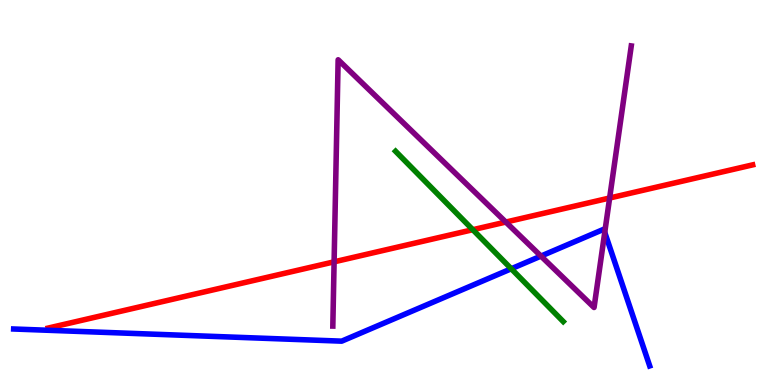[{'lines': ['blue', 'red'], 'intersections': []}, {'lines': ['green', 'red'], 'intersections': [{'x': 6.1, 'y': 4.03}]}, {'lines': ['purple', 'red'], 'intersections': [{'x': 4.31, 'y': 3.2}, {'x': 6.53, 'y': 4.23}, {'x': 7.87, 'y': 4.86}]}, {'lines': ['blue', 'green'], 'intersections': [{'x': 6.6, 'y': 3.02}]}, {'lines': ['blue', 'purple'], 'intersections': [{'x': 6.98, 'y': 3.35}, {'x': 7.8, 'y': 3.97}]}, {'lines': ['green', 'purple'], 'intersections': []}]